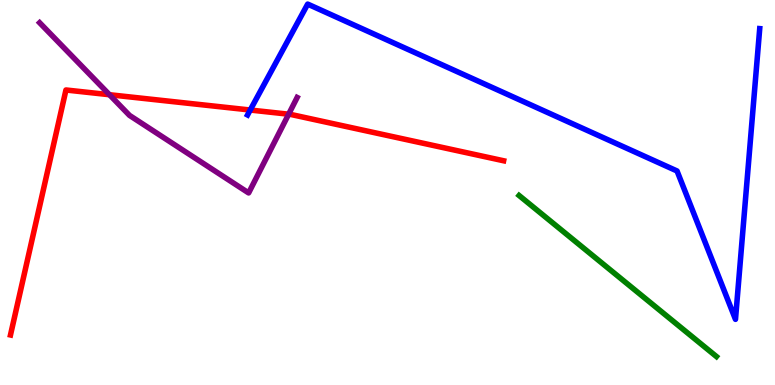[{'lines': ['blue', 'red'], 'intersections': [{'x': 3.23, 'y': 7.14}]}, {'lines': ['green', 'red'], 'intersections': []}, {'lines': ['purple', 'red'], 'intersections': [{'x': 1.41, 'y': 7.54}, {'x': 3.72, 'y': 7.03}]}, {'lines': ['blue', 'green'], 'intersections': []}, {'lines': ['blue', 'purple'], 'intersections': []}, {'lines': ['green', 'purple'], 'intersections': []}]